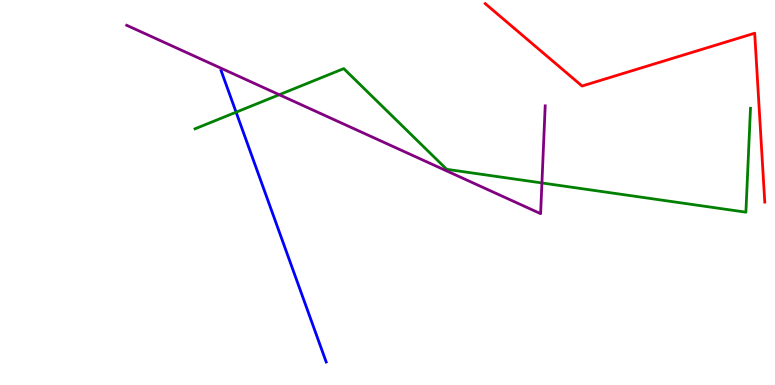[{'lines': ['blue', 'red'], 'intersections': []}, {'lines': ['green', 'red'], 'intersections': []}, {'lines': ['purple', 'red'], 'intersections': []}, {'lines': ['blue', 'green'], 'intersections': [{'x': 3.05, 'y': 7.09}]}, {'lines': ['blue', 'purple'], 'intersections': []}, {'lines': ['green', 'purple'], 'intersections': [{'x': 3.6, 'y': 7.54}, {'x': 6.99, 'y': 5.25}]}]